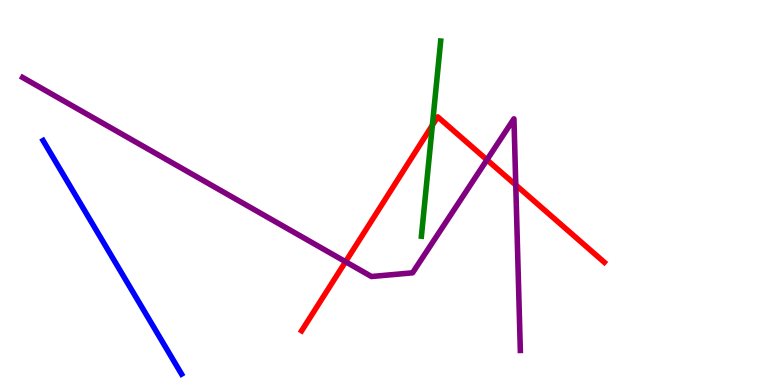[{'lines': ['blue', 'red'], 'intersections': []}, {'lines': ['green', 'red'], 'intersections': [{'x': 5.58, 'y': 6.75}]}, {'lines': ['purple', 'red'], 'intersections': [{'x': 4.46, 'y': 3.2}, {'x': 6.28, 'y': 5.85}, {'x': 6.66, 'y': 5.19}]}, {'lines': ['blue', 'green'], 'intersections': []}, {'lines': ['blue', 'purple'], 'intersections': []}, {'lines': ['green', 'purple'], 'intersections': []}]